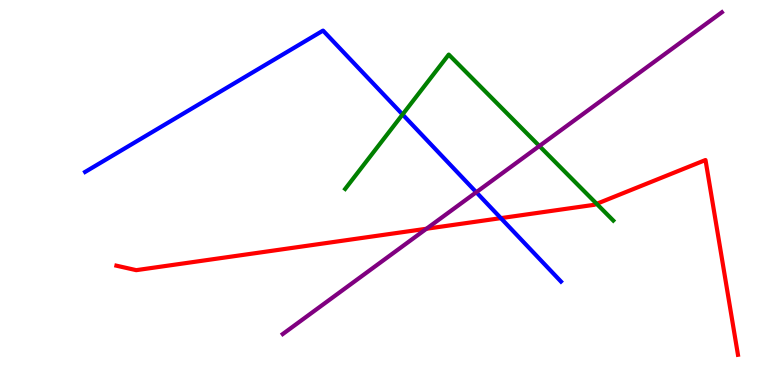[{'lines': ['blue', 'red'], 'intersections': [{'x': 6.46, 'y': 4.33}]}, {'lines': ['green', 'red'], 'intersections': [{'x': 7.7, 'y': 4.71}]}, {'lines': ['purple', 'red'], 'intersections': [{'x': 5.5, 'y': 4.06}]}, {'lines': ['blue', 'green'], 'intersections': [{'x': 5.19, 'y': 7.03}]}, {'lines': ['blue', 'purple'], 'intersections': [{'x': 6.15, 'y': 5.01}]}, {'lines': ['green', 'purple'], 'intersections': [{'x': 6.96, 'y': 6.21}]}]